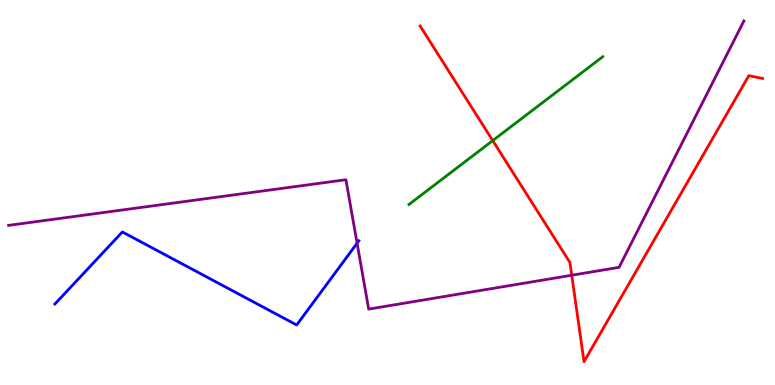[{'lines': ['blue', 'red'], 'intersections': []}, {'lines': ['green', 'red'], 'intersections': [{'x': 6.36, 'y': 6.35}]}, {'lines': ['purple', 'red'], 'intersections': [{'x': 7.38, 'y': 2.85}]}, {'lines': ['blue', 'green'], 'intersections': []}, {'lines': ['blue', 'purple'], 'intersections': [{'x': 4.61, 'y': 3.68}]}, {'lines': ['green', 'purple'], 'intersections': []}]